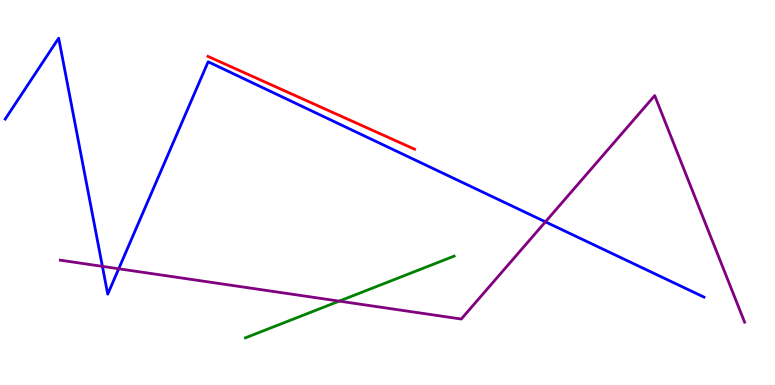[{'lines': ['blue', 'red'], 'intersections': []}, {'lines': ['green', 'red'], 'intersections': []}, {'lines': ['purple', 'red'], 'intersections': []}, {'lines': ['blue', 'green'], 'intersections': []}, {'lines': ['blue', 'purple'], 'intersections': [{'x': 1.32, 'y': 3.08}, {'x': 1.53, 'y': 3.02}, {'x': 7.04, 'y': 4.24}]}, {'lines': ['green', 'purple'], 'intersections': [{'x': 4.38, 'y': 2.18}]}]